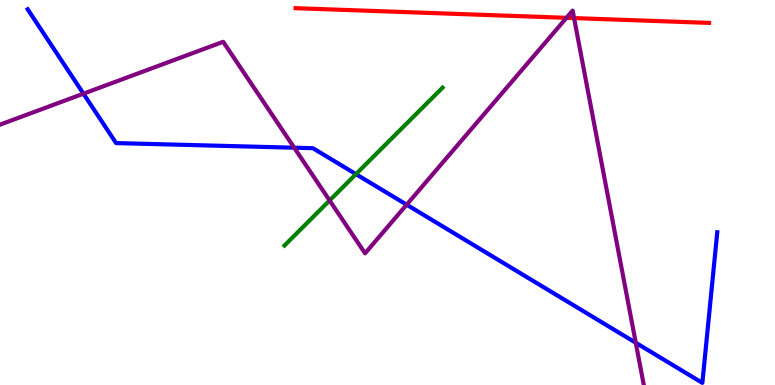[{'lines': ['blue', 'red'], 'intersections': []}, {'lines': ['green', 'red'], 'intersections': []}, {'lines': ['purple', 'red'], 'intersections': [{'x': 7.31, 'y': 9.54}, {'x': 7.41, 'y': 9.53}]}, {'lines': ['blue', 'green'], 'intersections': [{'x': 4.59, 'y': 5.48}]}, {'lines': ['blue', 'purple'], 'intersections': [{'x': 1.08, 'y': 7.57}, {'x': 3.8, 'y': 6.16}, {'x': 5.25, 'y': 4.68}, {'x': 8.2, 'y': 1.1}]}, {'lines': ['green', 'purple'], 'intersections': [{'x': 4.25, 'y': 4.79}]}]